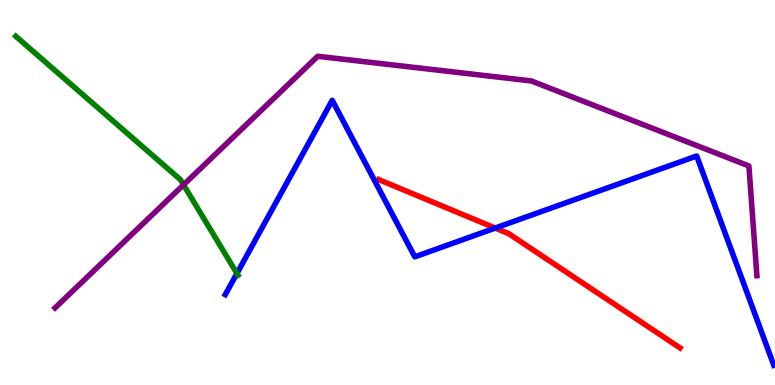[{'lines': ['blue', 'red'], 'intersections': [{'x': 6.39, 'y': 4.08}]}, {'lines': ['green', 'red'], 'intersections': []}, {'lines': ['purple', 'red'], 'intersections': []}, {'lines': ['blue', 'green'], 'intersections': [{'x': 3.06, 'y': 2.9}]}, {'lines': ['blue', 'purple'], 'intersections': []}, {'lines': ['green', 'purple'], 'intersections': [{'x': 2.37, 'y': 5.2}]}]